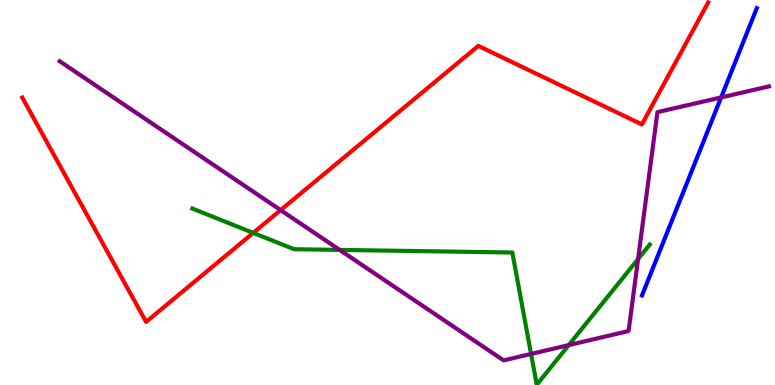[{'lines': ['blue', 'red'], 'intersections': []}, {'lines': ['green', 'red'], 'intersections': [{'x': 3.27, 'y': 3.95}]}, {'lines': ['purple', 'red'], 'intersections': [{'x': 3.62, 'y': 4.54}]}, {'lines': ['blue', 'green'], 'intersections': []}, {'lines': ['blue', 'purple'], 'intersections': [{'x': 9.3, 'y': 7.47}]}, {'lines': ['green', 'purple'], 'intersections': [{'x': 4.38, 'y': 3.51}, {'x': 6.85, 'y': 0.807}, {'x': 7.34, 'y': 1.04}, {'x': 8.23, 'y': 3.27}]}]